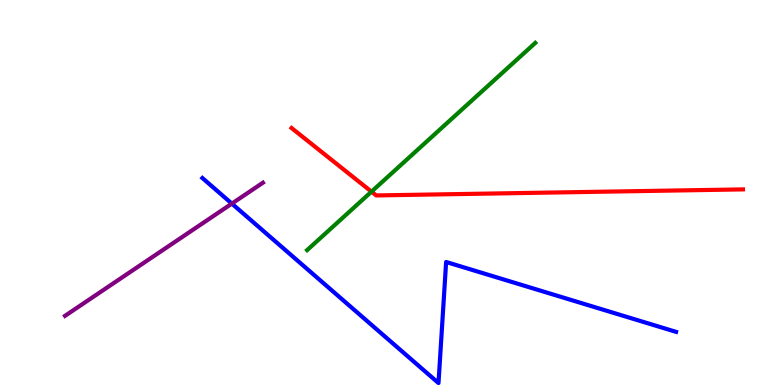[{'lines': ['blue', 'red'], 'intersections': []}, {'lines': ['green', 'red'], 'intersections': [{'x': 4.79, 'y': 5.02}]}, {'lines': ['purple', 'red'], 'intersections': []}, {'lines': ['blue', 'green'], 'intersections': []}, {'lines': ['blue', 'purple'], 'intersections': [{'x': 2.99, 'y': 4.71}]}, {'lines': ['green', 'purple'], 'intersections': []}]